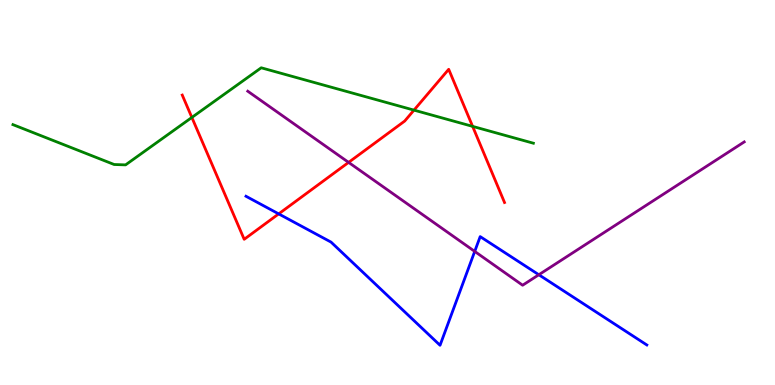[{'lines': ['blue', 'red'], 'intersections': [{'x': 3.6, 'y': 4.44}]}, {'lines': ['green', 'red'], 'intersections': [{'x': 2.48, 'y': 6.95}, {'x': 5.34, 'y': 7.14}, {'x': 6.1, 'y': 6.72}]}, {'lines': ['purple', 'red'], 'intersections': [{'x': 4.5, 'y': 5.78}]}, {'lines': ['blue', 'green'], 'intersections': []}, {'lines': ['blue', 'purple'], 'intersections': [{'x': 6.13, 'y': 3.47}, {'x': 6.95, 'y': 2.86}]}, {'lines': ['green', 'purple'], 'intersections': []}]